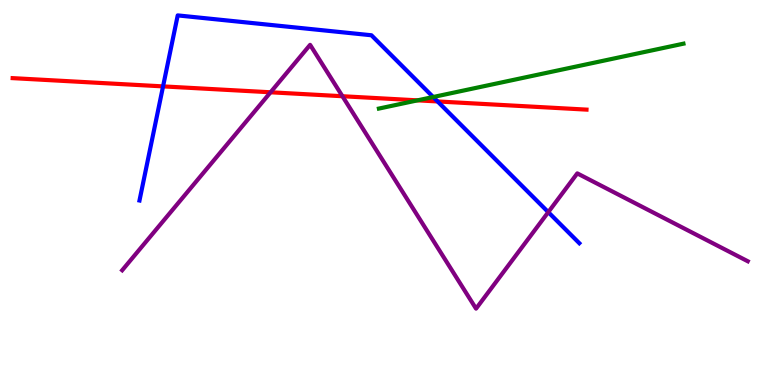[{'lines': ['blue', 'red'], 'intersections': [{'x': 2.1, 'y': 7.76}, {'x': 5.65, 'y': 7.36}]}, {'lines': ['green', 'red'], 'intersections': [{'x': 5.39, 'y': 7.39}]}, {'lines': ['purple', 'red'], 'intersections': [{'x': 3.49, 'y': 7.6}, {'x': 4.42, 'y': 7.5}]}, {'lines': ['blue', 'green'], 'intersections': [{'x': 5.59, 'y': 7.48}]}, {'lines': ['blue', 'purple'], 'intersections': [{'x': 7.07, 'y': 4.49}]}, {'lines': ['green', 'purple'], 'intersections': []}]